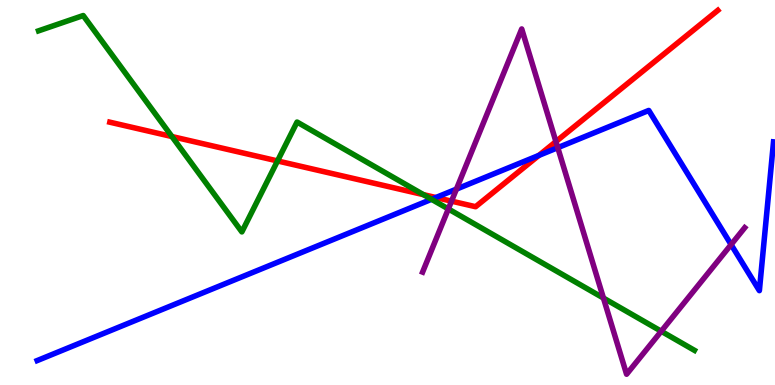[{'lines': ['blue', 'red'], 'intersections': [{'x': 5.62, 'y': 4.87}, {'x': 6.95, 'y': 5.96}]}, {'lines': ['green', 'red'], 'intersections': [{'x': 2.22, 'y': 6.45}, {'x': 3.58, 'y': 5.82}, {'x': 5.46, 'y': 4.94}]}, {'lines': ['purple', 'red'], 'intersections': [{'x': 5.83, 'y': 4.78}, {'x': 7.17, 'y': 6.32}]}, {'lines': ['blue', 'green'], 'intersections': [{'x': 5.57, 'y': 4.82}]}, {'lines': ['blue', 'purple'], 'intersections': [{'x': 5.89, 'y': 5.09}, {'x': 7.2, 'y': 6.16}, {'x': 9.43, 'y': 3.65}]}, {'lines': ['green', 'purple'], 'intersections': [{'x': 5.79, 'y': 4.57}, {'x': 7.79, 'y': 2.26}, {'x': 8.53, 'y': 1.4}]}]